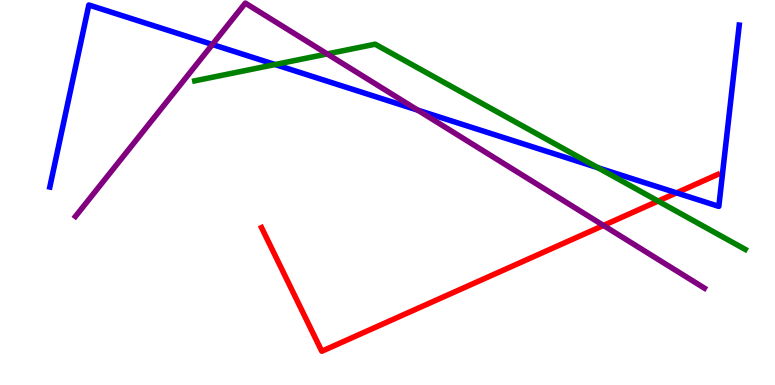[{'lines': ['blue', 'red'], 'intersections': [{'x': 8.73, 'y': 4.99}]}, {'lines': ['green', 'red'], 'intersections': [{'x': 8.49, 'y': 4.78}]}, {'lines': ['purple', 'red'], 'intersections': [{'x': 7.79, 'y': 4.14}]}, {'lines': ['blue', 'green'], 'intersections': [{'x': 3.55, 'y': 8.32}, {'x': 7.72, 'y': 5.64}]}, {'lines': ['blue', 'purple'], 'intersections': [{'x': 2.74, 'y': 8.84}, {'x': 5.39, 'y': 7.14}]}, {'lines': ['green', 'purple'], 'intersections': [{'x': 4.22, 'y': 8.6}]}]